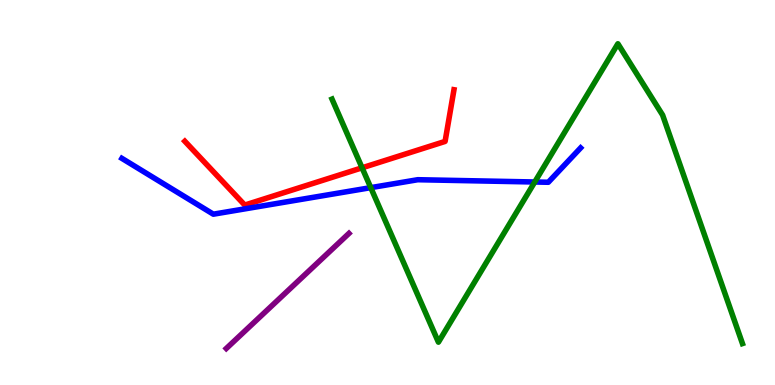[{'lines': ['blue', 'red'], 'intersections': []}, {'lines': ['green', 'red'], 'intersections': [{'x': 4.67, 'y': 5.64}]}, {'lines': ['purple', 'red'], 'intersections': []}, {'lines': ['blue', 'green'], 'intersections': [{'x': 4.78, 'y': 5.13}, {'x': 6.9, 'y': 5.27}]}, {'lines': ['blue', 'purple'], 'intersections': []}, {'lines': ['green', 'purple'], 'intersections': []}]